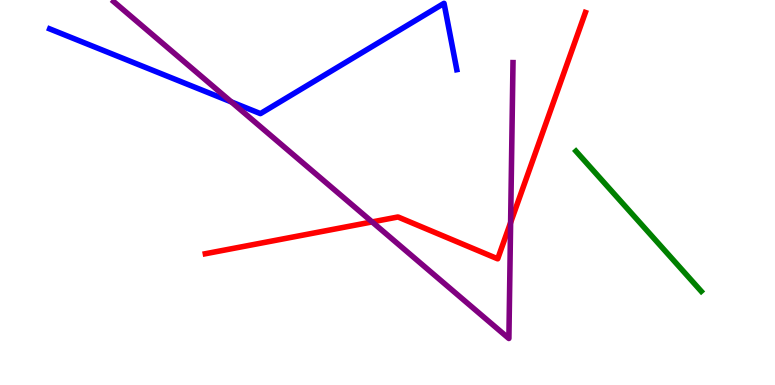[{'lines': ['blue', 'red'], 'intersections': []}, {'lines': ['green', 'red'], 'intersections': []}, {'lines': ['purple', 'red'], 'intersections': [{'x': 4.8, 'y': 4.24}, {'x': 6.59, 'y': 4.22}]}, {'lines': ['blue', 'green'], 'intersections': []}, {'lines': ['blue', 'purple'], 'intersections': [{'x': 2.99, 'y': 7.35}]}, {'lines': ['green', 'purple'], 'intersections': []}]